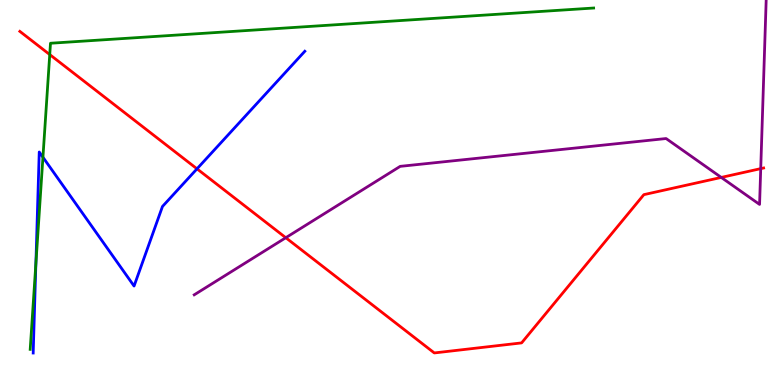[{'lines': ['blue', 'red'], 'intersections': [{'x': 2.54, 'y': 5.61}]}, {'lines': ['green', 'red'], 'intersections': [{'x': 0.642, 'y': 8.58}]}, {'lines': ['purple', 'red'], 'intersections': [{'x': 3.69, 'y': 3.83}, {'x': 9.31, 'y': 5.39}, {'x': 9.82, 'y': 5.62}]}, {'lines': ['blue', 'green'], 'intersections': [{'x': 0.463, 'y': 3.15}, {'x': 0.554, 'y': 5.92}]}, {'lines': ['blue', 'purple'], 'intersections': []}, {'lines': ['green', 'purple'], 'intersections': []}]